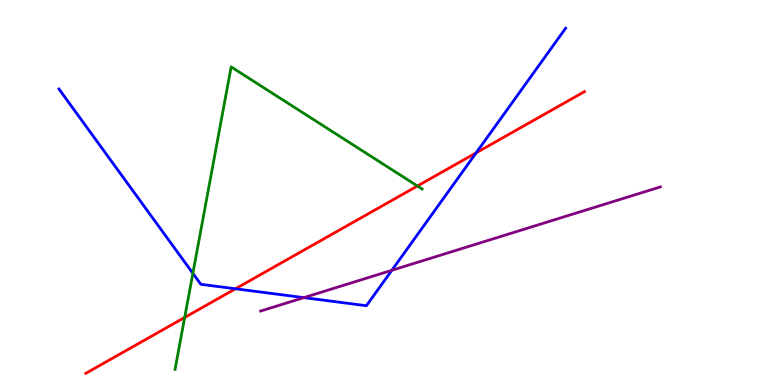[{'lines': ['blue', 'red'], 'intersections': [{'x': 3.04, 'y': 2.5}, {'x': 6.14, 'y': 6.03}]}, {'lines': ['green', 'red'], 'intersections': [{'x': 2.38, 'y': 1.75}, {'x': 5.39, 'y': 5.17}]}, {'lines': ['purple', 'red'], 'intersections': []}, {'lines': ['blue', 'green'], 'intersections': [{'x': 2.49, 'y': 2.9}]}, {'lines': ['blue', 'purple'], 'intersections': [{'x': 3.92, 'y': 2.27}, {'x': 5.06, 'y': 2.98}]}, {'lines': ['green', 'purple'], 'intersections': []}]